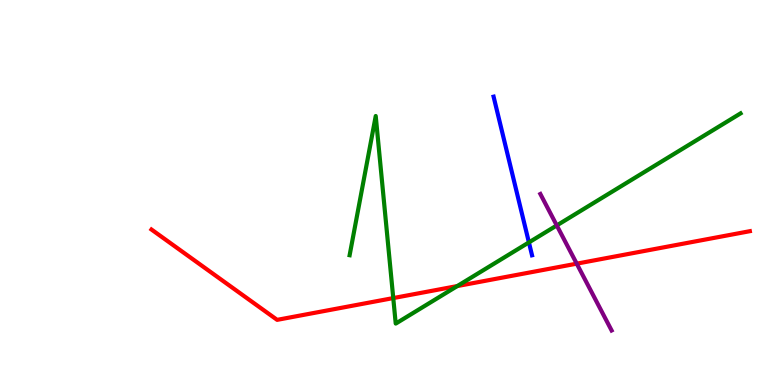[{'lines': ['blue', 'red'], 'intersections': []}, {'lines': ['green', 'red'], 'intersections': [{'x': 5.07, 'y': 2.26}, {'x': 5.9, 'y': 2.57}]}, {'lines': ['purple', 'red'], 'intersections': [{'x': 7.44, 'y': 3.15}]}, {'lines': ['blue', 'green'], 'intersections': [{'x': 6.82, 'y': 3.7}]}, {'lines': ['blue', 'purple'], 'intersections': []}, {'lines': ['green', 'purple'], 'intersections': [{'x': 7.18, 'y': 4.14}]}]